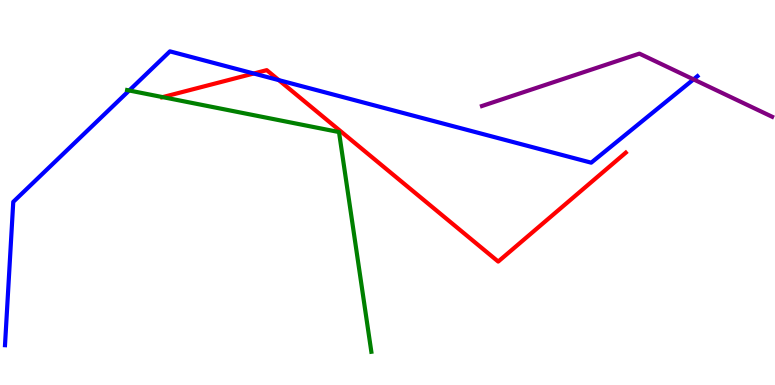[{'lines': ['blue', 'red'], 'intersections': [{'x': 3.27, 'y': 8.09}, {'x': 3.6, 'y': 7.92}]}, {'lines': ['green', 'red'], 'intersections': [{'x': 2.1, 'y': 7.48}]}, {'lines': ['purple', 'red'], 'intersections': []}, {'lines': ['blue', 'green'], 'intersections': [{'x': 1.67, 'y': 7.65}]}, {'lines': ['blue', 'purple'], 'intersections': [{'x': 8.95, 'y': 7.94}]}, {'lines': ['green', 'purple'], 'intersections': []}]